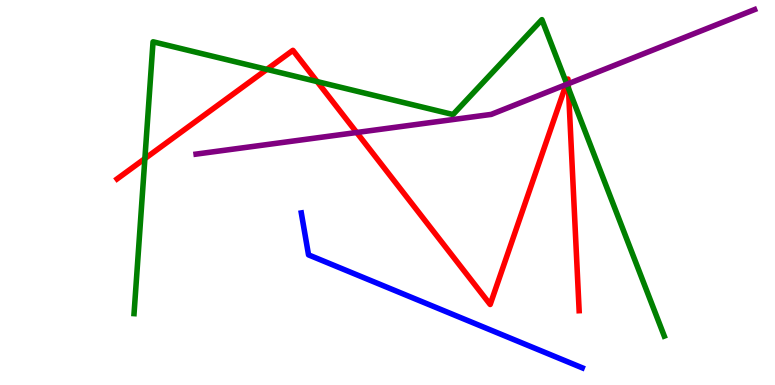[{'lines': ['blue', 'red'], 'intersections': []}, {'lines': ['green', 'red'], 'intersections': [{'x': 1.87, 'y': 5.88}, {'x': 3.44, 'y': 8.2}, {'x': 4.09, 'y': 7.88}, {'x': 7.31, 'y': 7.84}, {'x': 7.33, 'y': 7.71}]}, {'lines': ['purple', 'red'], 'intersections': [{'x': 4.6, 'y': 6.56}, {'x': 7.3, 'y': 7.8}, {'x': 7.33, 'y': 7.82}]}, {'lines': ['blue', 'green'], 'intersections': []}, {'lines': ['blue', 'purple'], 'intersections': []}, {'lines': ['green', 'purple'], 'intersections': [{'x': 7.31, 'y': 7.81}]}]